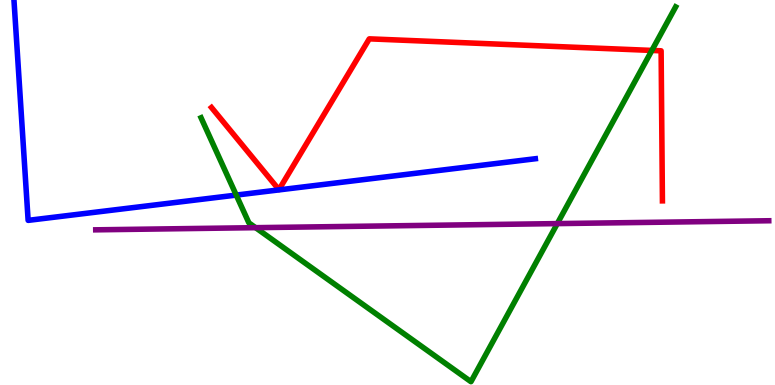[{'lines': ['blue', 'red'], 'intersections': []}, {'lines': ['green', 'red'], 'intersections': [{'x': 8.41, 'y': 8.69}]}, {'lines': ['purple', 'red'], 'intersections': []}, {'lines': ['blue', 'green'], 'intersections': [{'x': 3.05, 'y': 4.93}]}, {'lines': ['blue', 'purple'], 'intersections': []}, {'lines': ['green', 'purple'], 'intersections': [{'x': 3.3, 'y': 4.09}, {'x': 7.19, 'y': 4.19}]}]